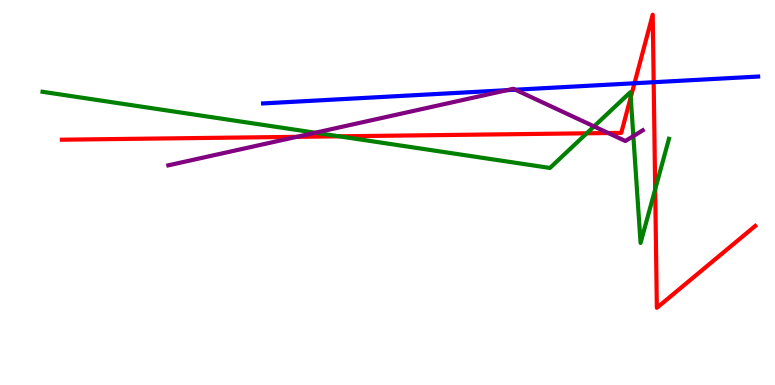[{'lines': ['blue', 'red'], 'intersections': [{'x': 8.19, 'y': 7.84}, {'x': 8.43, 'y': 7.86}]}, {'lines': ['green', 'red'], 'intersections': [{'x': 4.38, 'y': 6.46}, {'x': 7.57, 'y': 6.54}, {'x': 8.14, 'y': 7.47}, {'x': 8.45, 'y': 5.08}]}, {'lines': ['purple', 'red'], 'intersections': [{'x': 3.83, 'y': 6.45}, {'x': 7.85, 'y': 6.54}]}, {'lines': ['blue', 'green'], 'intersections': []}, {'lines': ['blue', 'purple'], 'intersections': [{'x': 6.54, 'y': 7.66}, {'x': 6.65, 'y': 7.67}]}, {'lines': ['green', 'purple'], 'intersections': [{'x': 4.07, 'y': 6.55}, {'x': 7.67, 'y': 6.72}, {'x': 8.17, 'y': 6.47}]}]